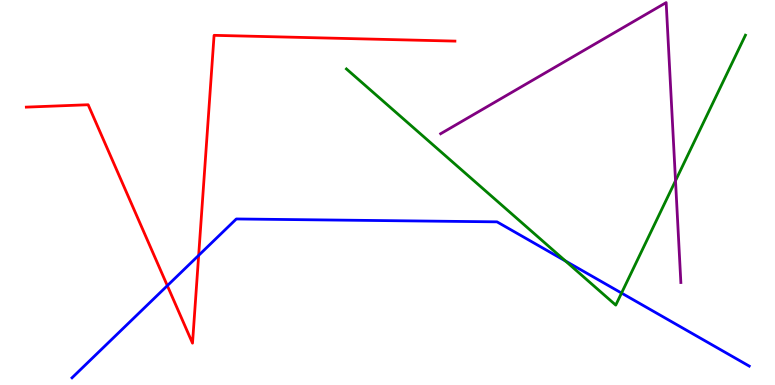[{'lines': ['blue', 'red'], 'intersections': [{'x': 2.16, 'y': 2.58}, {'x': 2.56, 'y': 3.37}]}, {'lines': ['green', 'red'], 'intersections': []}, {'lines': ['purple', 'red'], 'intersections': []}, {'lines': ['blue', 'green'], 'intersections': [{'x': 7.3, 'y': 3.22}, {'x': 8.02, 'y': 2.39}]}, {'lines': ['blue', 'purple'], 'intersections': []}, {'lines': ['green', 'purple'], 'intersections': [{'x': 8.72, 'y': 5.31}]}]